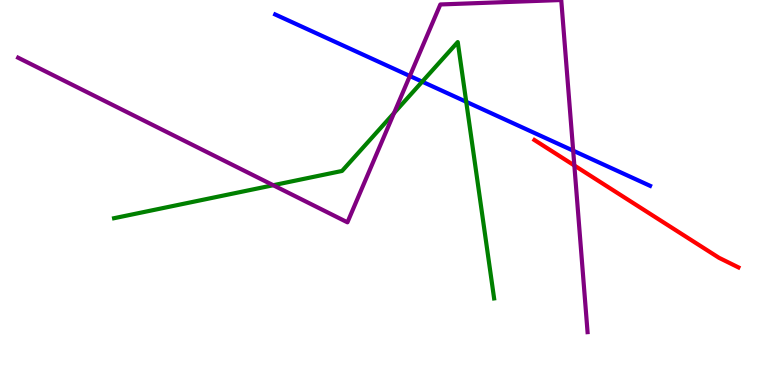[{'lines': ['blue', 'red'], 'intersections': []}, {'lines': ['green', 'red'], 'intersections': []}, {'lines': ['purple', 'red'], 'intersections': [{'x': 7.41, 'y': 5.7}]}, {'lines': ['blue', 'green'], 'intersections': [{'x': 5.45, 'y': 7.88}, {'x': 6.02, 'y': 7.36}]}, {'lines': ['blue', 'purple'], 'intersections': [{'x': 5.29, 'y': 8.03}, {'x': 7.4, 'y': 6.09}]}, {'lines': ['green', 'purple'], 'intersections': [{'x': 3.53, 'y': 5.19}, {'x': 5.08, 'y': 7.06}]}]